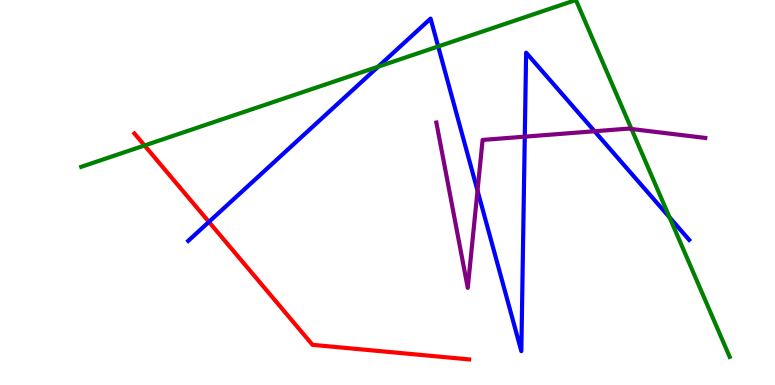[{'lines': ['blue', 'red'], 'intersections': [{'x': 2.7, 'y': 4.24}]}, {'lines': ['green', 'red'], 'intersections': [{'x': 1.86, 'y': 6.22}]}, {'lines': ['purple', 'red'], 'intersections': []}, {'lines': ['blue', 'green'], 'intersections': [{'x': 4.88, 'y': 8.27}, {'x': 5.65, 'y': 8.79}, {'x': 8.64, 'y': 4.35}]}, {'lines': ['blue', 'purple'], 'intersections': [{'x': 6.16, 'y': 5.05}, {'x': 6.77, 'y': 6.45}, {'x': 7.67, 'y': 6.59}]}, {'lines': ['green', 'purple'], 'intersections': [{'x': 8.15, 'y': 6.65}]}]